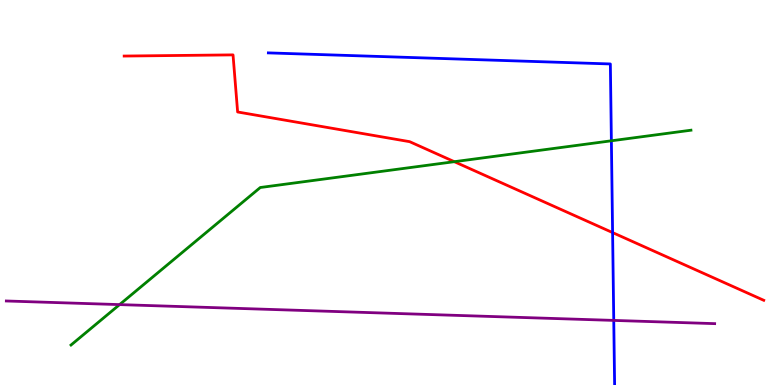[{'lines': ['blue', 'red'], 'intersections': [{'x': 7.9, 'y': 3.96}]}, {'lines': ['green', 'red'], 'intersections': [{'x': 5.86, 'y': 5.8}]}, {'lines': ['purple', 'red'], 'intersections': []}, {'lines': ['blue', 'green'], 'intersections': [{'x': 7.89, 'y': 6.34}]}, {'lines': ['blue', 'purple'], 'intersections': [{'x': 7.92, 'y': 1.68}]}, {'lines': ['green', 'purple'], 'intersections': [{'x': 1.54, 'y': 2.09}]}]